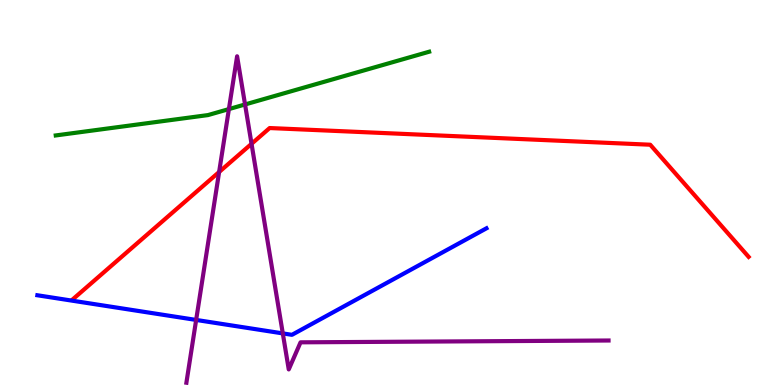[{'lines': ['blue', 'red'], 'intersections': []}, {'lines': ['green', 'red'], 'intersections': []}, {'lines': ['purple', 'red'], 'intersections': [{'x': 2.83, 'y': 5.53}, {'x': 3.25, 'y': 6.26}]}, {'lines': ['blue', 'green'], 'intersections': []}, {'lines': ['blue', 'purple'], 'intersections': [{'x': 2.53, 'y': 1.69}, {'x': 3.65, 'y': 1.34}]}, {'lines': ['green', 'purple'], 'intersections': [{'x': 2.95, 'y': 7.17}, {'x': 3.16, 'y': 7.29}]}]